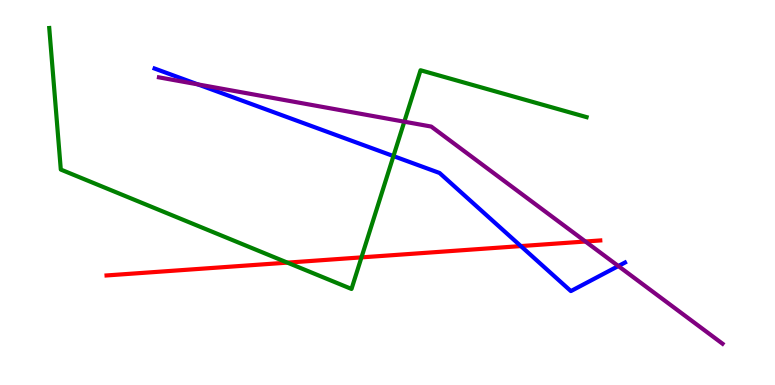[{'lines': ['blue', 'red'], 'intersections': [{'x': 6.72, 'y': 3.61}]}, {'lines': ['green', 'red'], 'intersections': [{'x': 3.71, 'y': 3.18}, {'x': 4.66, 'y': 3.31}]}, {'lines': ['purple', 'red'], 'intersections': [{'x': 7.55, 'y': 3.73}]}, {'lines': ['blue', 'green'], 'intersections': [{'x': 5.08, 'y': 5.95}]}, {'lines': ['blue', 'purple'], 'intersections': [{'x': 2.55, 'y': 7.81}, {'x': 7.98, 'y': 3.09}]}, {'lines': ['green', 'purple'], 'intersections': [{'x': 5.22, 'y': 6.84}]}]